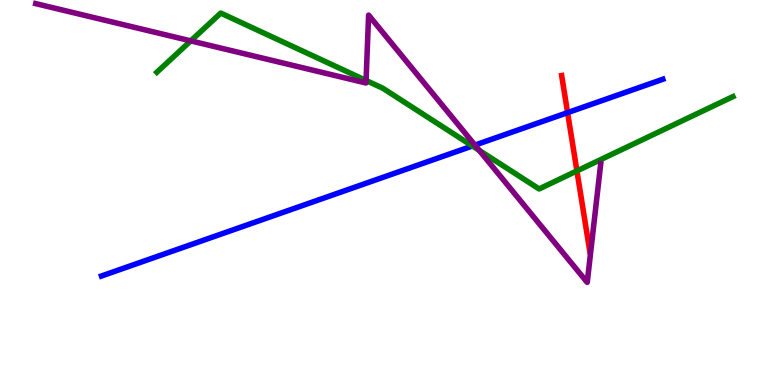[{'lines': ['blue', 'red'], 'intersections': [{'x': 7.32, 'y': 7.07}]}, {'lines': ['green', 'red'], 'intersections': [{'x': 7.44, 'y': 5.56}]}, {'lines': ['purple', 'red'], 'intersections': []}, {'lines': ['blue', 'green'], 'intersections': [{'x': 6.1, 'y': 6.21}]}, {'lines': ['blue', 'purple'], 'intersections': [{'x': 6.13, 'y': 6.23}]}, {'lines': ['green', 'purple'], 'intersections': [{'x': 2.46, 'y': 8.94}, {'x': 4.72, 'y': 7.91}, {'x': 6.18, 'y': 6.09}]}]